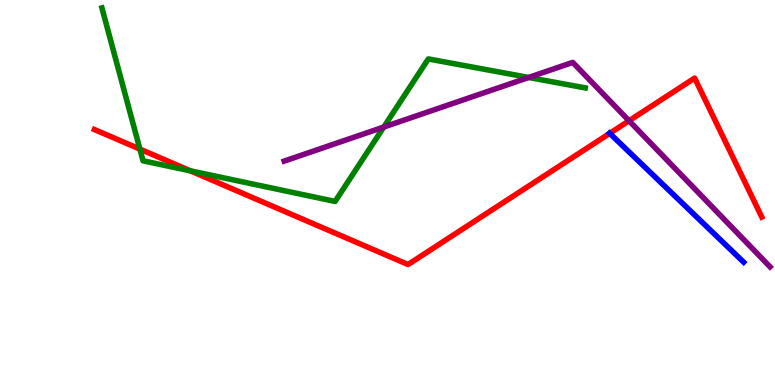[{'lines': ['blue', 'red'], 'intersections': [{'x': 7.87, 'y': 6.54}]}, {'lines': ['green', 'red'], 'intersections': [{'x': 1.81, 'y': 6.13}, {'x': 2.46, 'y': 5.56}]}, {'lines': ['purple', 'red'], 'intersections': [{'x': 8.12, 'y': 6.86}]}, {'lines': ['blue', 'green'], 'intersections': []}, {'lines': ['blue', 'purple'], 'intersections': []}, {'lines': ['green', 'purple'], 'intersections': [{'x': 4.95, 'y': 6.7}, {'x': 6.82, 'y': 7.99}]}]